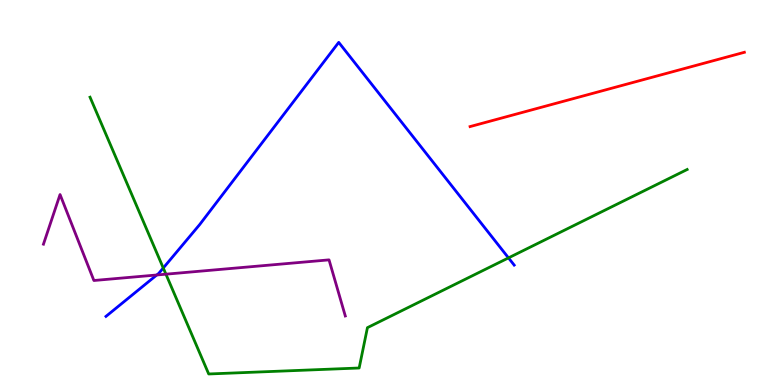[{'lines': ['blue', 'red'], 'intersections': []}, {'lines': ['green', 'red'], 'intersections': []}, {'lines': ['purple', 'red'], 'intersections': []}, {'lines': ['blue', 'green'], 'intersections': [{'x': 2.11, 'y': 3.04}, {'x': 6.56, 'y': 3.3}]}, {'lines': ['blue', 'purple'], 'intersections': [{'x': 2.02, 'y': 2.86}]}, {'lines': ['green', 'purple'], 'intersections': [{'x': 2.14, 'y': 2.88}]}]